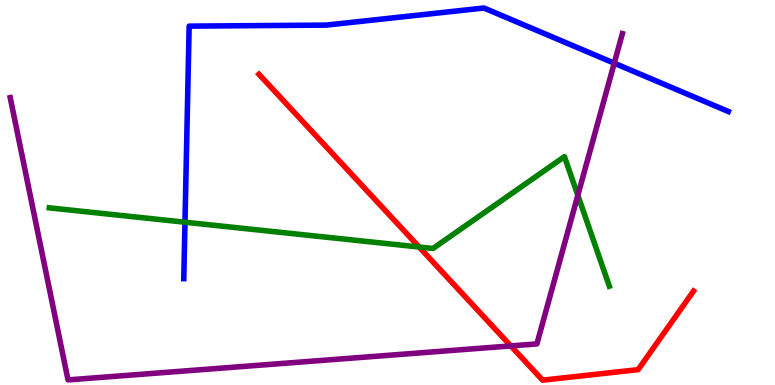[{'lines': ['blue', 'red'], 'intersections': []}, {'lines': ['green', 'red'], 'intersections': [{'x': 5.41, 'y': 3.58}]}, {'lines': ['purple', 'red'], 'intersections': [{'x': 6.59, 'y': 1.02}]}, {'lines': ['blue', 'green'], 'intersections': [{'x': 2.39, 'y': 4.23}]}, {'lines': ['blue', 'purple'], 'intersections': [{'x': 7.93, 'y': 8.36}]}, {'lines': ['green', 'purple'], 'intersections': [{'x': 7.46, 'y': 4.93}]}]